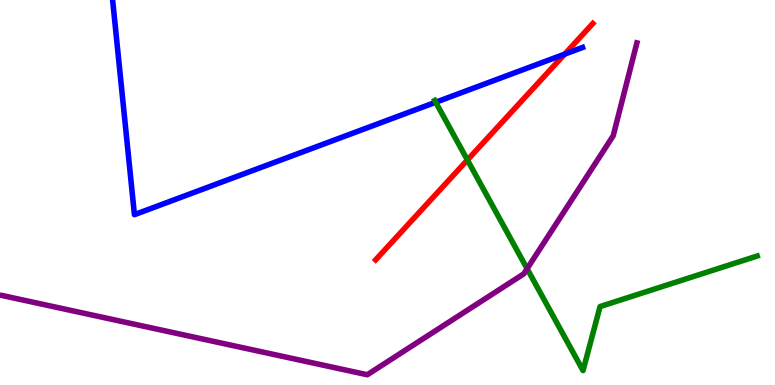[{'lines': ['blue', 'red'], 'intersections': [{'x': 7.29, 'y': 8.59}]}, {'lines': ['green', 'red'], 'intersections': [{'x': 6.03, 'y': 5.84}]}, {'lines': ['purple', 'red'], 'intersections': []}, {'lines': ['blue', 'green'], 'intersections': [{'x': 5.62, 'y': 7.34}]}, {'lines': ['blue', 'purple'], 'intersections': []}, {'lines': ['green', 'purple'], 'intersections': [{'x': 6.8, 'y': 3.02}]}]